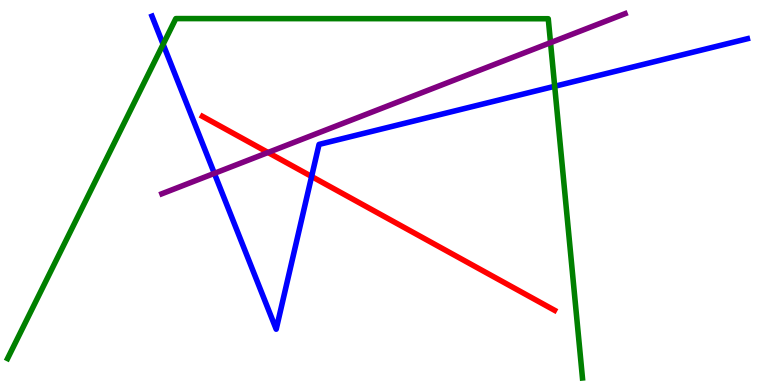[{'lines': ['blue', 'red'], 'intersections': [{'x': 4.02, 'y': 5.42}]}, {'lines': ['green', 'red'], 'intersections': []}, {'lines': ['purple', 'red'], 'intersections': [{'x': 3.46, 'y': 6.04}]}, {'lines': ['blue', 'green'], 'intersections': [{'x': 2.1, 'y': 8.85}, {'x': 7.16, 'y': 7.76}]}, {'lines': ['blue', 'purple'], 'intersections': [{'x': 2.77, 'y': 5.5}]}, {'lines': ['green', 'purple'], 'intersections': [{'x': 7.1, 'y': 8.89}]}]